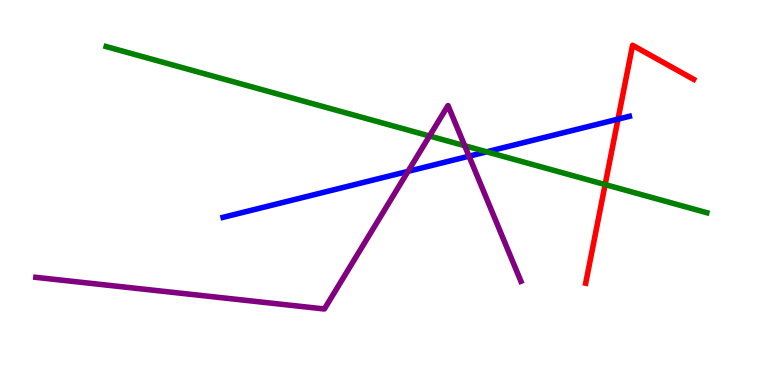[{'lines': ['blue', 'red'], 'intersections': [{'x': 7.97, 'y': 6.91}]}, {'lines': ['green', 'red'], 'intersections': [{'x': 7.81, 'y': 5.21}]}, {'lines': ['purple', 'red'], 'intersections': []}, {'lines': ['blue', 'green'], 'intersections': [{'x': 6.28, 'y': 6.06}]}, {'lines': ['blue', 'purple'], 'intersections': [{'x': 5.26, 'y': 5.55}, {'x': 6.05, 'y': 5.94}]}, {'lines': ['green', 'purple'], 'intersections': [{'x': 5.54, 'y': 6.47}, {'x': 6.0, 'y': 6.21}]}]